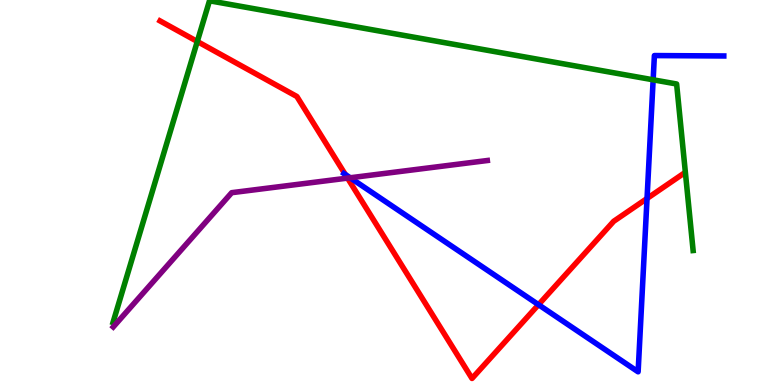[{'lines': ['blue', 'red'], 'intersections': [{'x': 4.46, 'y': 5.47}, {'x': 6.95, 'y': 2.09}, {'x': 8.35, 'y': 4.84}]}, {'lines': ['green', 'red'], 'intersections': [{'x': 2.55, 'y': 8.92}]}, {'lines': ['purple', 'red'], 'intersections': [{'x': 4.48, 'y': 5.37}]}, {'lines': ['blue', 'green'], 'intersections': [{'x': 8.43, 'y': 7.93}]}, {'lines': ['blue', 'purple'], 'intersections': [{'x': 4.52, 'y': 5.38}]}, {'lines': ['green', 'purple'], 'intersections': []}]